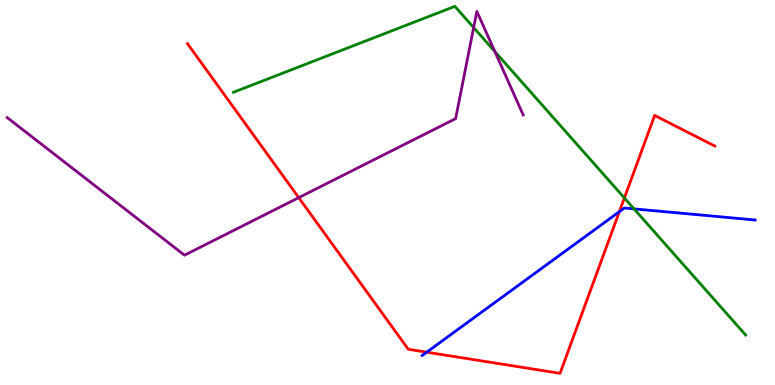[{'lines': ['blue', 'red'], 'intersections': [{'x': 5.51, 'y': 0.852}, {'x': 7.99, 'y': 4.5}]}, {'lines': ['green', 'red'], 'intersections': [{'x': 8.06, 'y': 4.86}]}, {'lines': ['purple', 'red'], 'intersections': [{'x': 3.85, 'y': 4.87}]}, {'lines': ['blue', 'green'], 'intersections': [{'x': 8.18, 'y': 4.57}]}, {'lines': ['blue', 'purple'], 'intersections': []}, {'lines': ['green', 'purple'], 'intersections': [{'x': 6.11, 'y': 9.28}, {'x': 6.38, 'y': 8.66}]}]